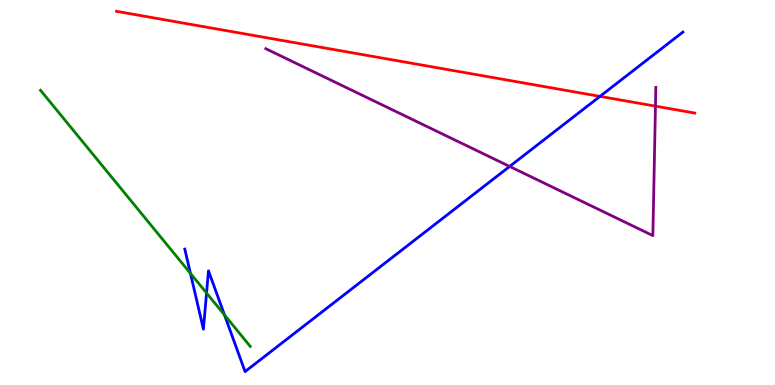[{'lines': ['blue', 'red'], 'intersections': [{'x': 7.74, 'y': 7.5}]}, {'lines': ['green', 'red'], 'intersections': []}, {'lines': ['purple', 'red'], 'intersections': [{'x': 8.46, 'y': 7.24}]}, {'lines': ['blue', 'green'], 'intersections': [{'x': 2.46, 'y': 2.9}, {'x': 2.67, 'y': 2.39}, {'x': 2.9, 'y': 1.82}]}, {'lines': ['blue', 'purple'], 'intersections': [{'x': 6.58, 'y': 5.68}]}, {'lines': ['green', 'purple'], 'intersections': []}]